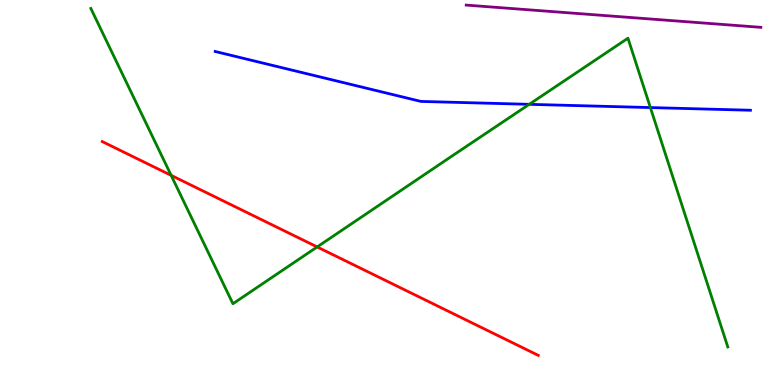[{'lines': ['blue', 'red'], 'intersections': []}, {'lines': ['green', 'red'], 'intersections': [{'x': 2.21, 'y': 5.45}, {'x': 4.09, 'y': 3.59}]}, {'lines': ['purple', 'red'], 'intersections': []}, {'lines': ['blue', 'green'], 'intersections': [{'x': 6.83, 'y': 7.29}, {'x': 8.39, 'y': 7.21}]}, {'lines': ['blue', 'purple'], 'intersections': []}, {'lines': ['green', 'purple'], 'intersections': []}]